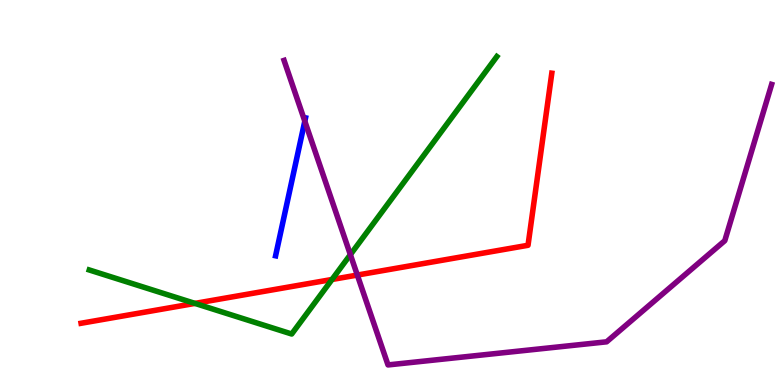[{'lines': ['blue', 'red'], 'intersections': []}, {'lines': ['green', 'red'], 'intersections': [{'x': 2.52, 'y': 2.12}, {'x': 4.28, 'y': 2.74}]}, {'lines': ['purple', 'red'], 'intersections': [{'x': 4.61, 'y': 2.86}]}, {'lines': ['blue', 'green'], 'intersections': []}, {'lines': ['blue', 'purple'], 'intersections': [{'x': 3.93, 'y': 6.85}]}, {'lines': ['green', 'purple'], 'intersections': [{'x': 4.52, 'y': 3.39}]}]